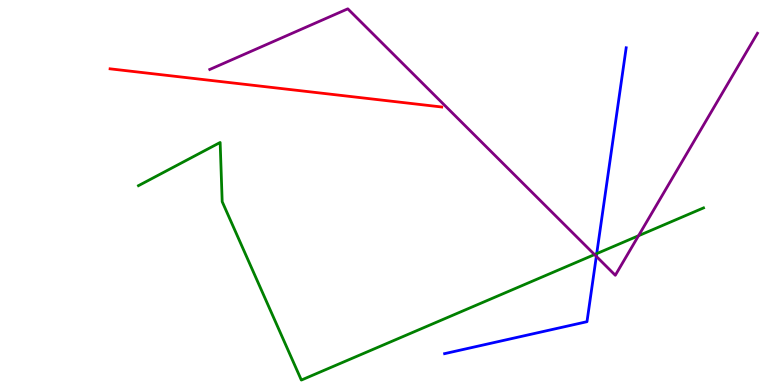[{'lines': ['blue', 'red'], 'intersections': []}, {'lines': ['green', 'red'], 'intersections': []}, {'lines': ['purple', 'red'], 'intersections': []}, {'lines': ['blue', 'green'], 'intersections': [{'x': 7.7, 'y': 3.41}]}, {'lines': ['blue', 'purple'], 'intersections': [{'x': 7.69, 'y': 3.34}]}, {'lines': ['green', 'purple'], 'intersections': [{'x': 7.67, 'y': 3.39}, {'x': 8.24, 'y': 3.88}]}]